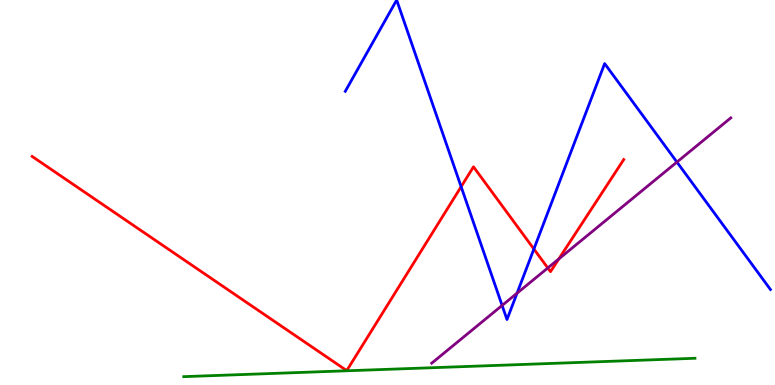[{'lines': ['blue', 'red'], 'intersections': [{'x': 5.95, 'y': 5.15}, {'x': 6.89, 'y': 3.53}]}, {'lines': ['green', 'red'], 'intersections': []}, {'lines': ['purple', 'red'], 'intersections': [{'x': 7.07, 'y': 3.04}, {'x': 7.21, 'y': 3.27}]}, {'lines': ['blue', 'green'], 'intersections': []}, {'lines': ['blue', 'purple'], 'intersections': [{'x': 6.48, 'y': 2.07}, {'x': 6.67, 'y': 2.38}, {'x': 8.73, 'y': 5.79}]}, {'lines': ['green', 'purple'], 'intersections': []}]